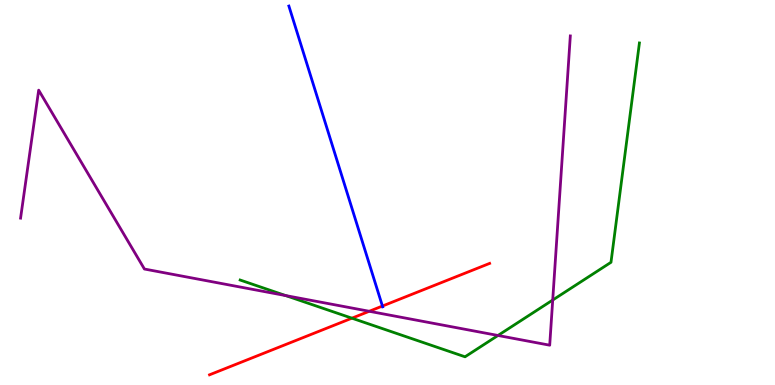[{'lines': ['blue', 'red'], 'intersections': [{'x': 4.93, 'y': 2.05}]}, {'lines': ['green', 'red'], 'intersections': [{'x': 4.54, 'y': 1.74}]}, {'lines': ['purple', 'red'], 'intersections': [{'x': 4.76, 'y': 1.91}]}, {'lines': ['blue', 'green'], 'intersections': []}, {'lines': ['blue', 'purple'], 'intersections': []}, {'lines': ['green', 'purple'], 'intersections': [{'x': 3.69, 'y': 2.32}, {'x': 6.43, 'y': 1.29}, {'x': 7.13, 'y': 2.21}]}]